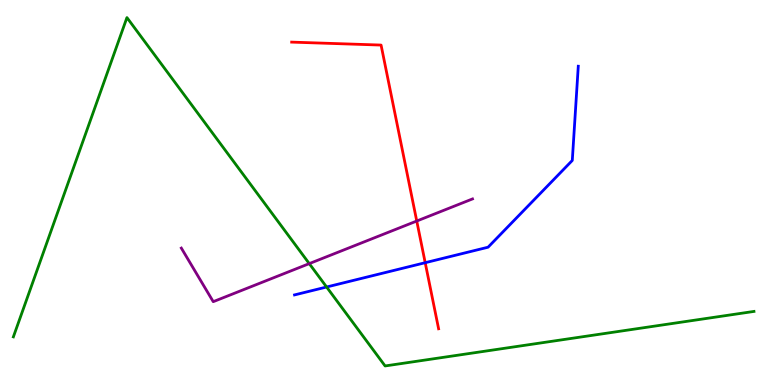[{'lines': ['blue', 'red'], 'intersections': [{'x': 5.49, 'y': 3.18}]}, {'lines': ['green', 'red'], 'intersections': []}, {'lines': ['purple', 'red'], 'intersections': [{'x': 5.38, 'y': 4.26}]}, {'lines': ['blue', 'green'], 'intersections': [{'x': 4.21, 'y': 2.55}]}, {'lines': ['blue', 'purple'], 'intersections': []}, {'lines': ['green', 'purple'], 'intersections': [{'x': 3.99, 'y': 3.15}]}]